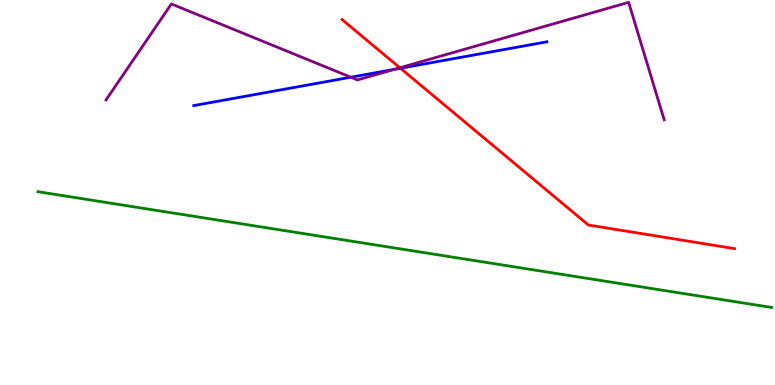[{'lines': ['blue', 'red'], 'intersections': [{'x': 5.17, 'y': 8.23}]}, {'lines': ['green', 'red'], 'intersections': []}, {'lines': ['purple', 'red'], 'intersections': [{'x': 5.16, 'y': 8.24}]}, {'lines': ['blue', 'green'], 'intersections': []}, {'lines': ['blue', 'purple'], 'intersections': [{'x': 4.53, 'y': 7.99}, {'x': 5.09, 'y': 8.2}]}, {'lines': ['green', 'purple'], 'intersections': []}]